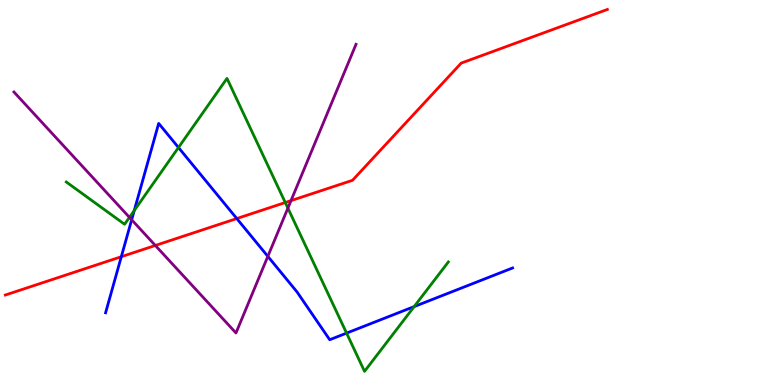[{'lines': ['blue', 'red'], 'intersections': [{'x': 1.57, 'y': 3.33}, {'x': 3.06, 'y': 4.32}]}, {'lines': ['green', 'red'], 'intersections': [{'x': 3.68, 'y': 4.74}]}, {'lines': ['purple', 'red'], 'intersections': [{'x': 2.0, 'y': 3.62}, {'x': 3.75, 'y': 4.79}]}, {'lines': ['blue', 'green'], 'intersections': [{'x': 1.73, 'y': 4.53}, {'x': 2.3, 'y': 6.17}, {'x': 4.47, 'y': 1.35}, {'x': 5.34, 'y': 2.04}]}, {'lines': ['blue', 'purple'], 'intersections': [{'x': 1.7, 'y': 4.29}, {'x': 3.46, 'y': 3.34}]}, {'lines': ['green', 'purple'], 'intersections': [{'x': 1.67, 'y': 4.35}, {'x': 3.71, 'y': 4.59}]}]